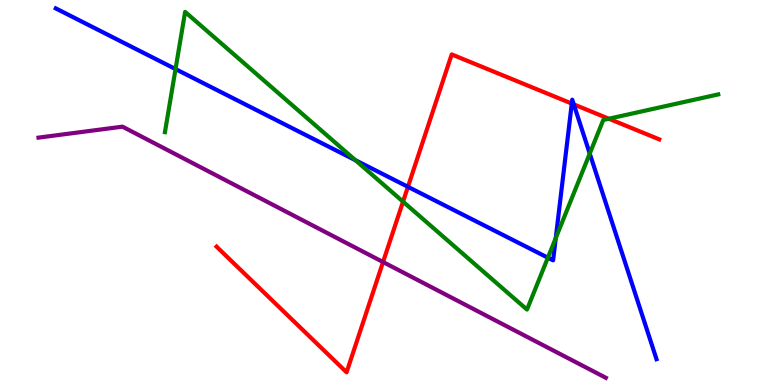[{'lines': ['blue', 'red'], 'intersections': [{'x': 5.26, 'y': 5.15}, {'x': 7.38, 'y': 7.31}, {'x': 7.4, 'y': 7.29}]}, {'lines': ['green', 'red'], 'intersections': [{'x': 5.2, 'y': 4.76}, {'x': 7.86, 'y': 6.92}]}, {'lines': ['purple', 'red'], 'intersections': [{'x': 4.94, 'y': 3.19}]}, {'lines': ['blue', 'green'], 'intersections': [{'x': 2.26, 'y': 8.21}, {'x': 4.59, 'y': 5.84}, {'x': 7.07, 'y': 3.31}, {'x': 7.17, 'y': 3.82}, {'x': 7.61, 'y': 6.01}]}, {'lines': ['blue', 'purple'], 'intersections': []}, {'lines': ['green', 'purple'], 'intersections': []}]